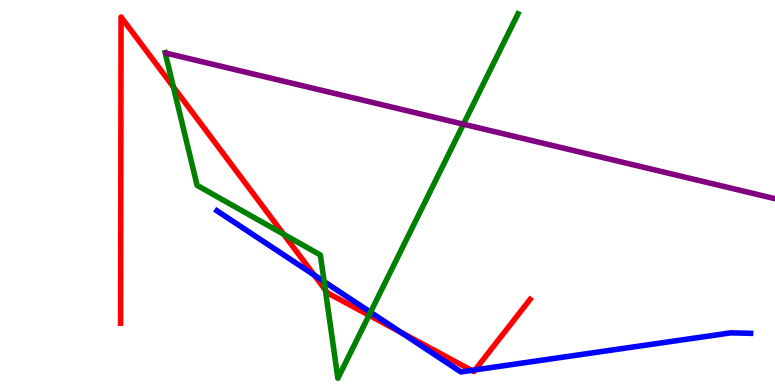[{'lines': ['blue', 'red'], 'intersections': [{'x': 4.05, 'y': 2.86}, {'x': 5.18, 'y': 1.36}, {'x': 6.09, 'y': 0.38}, {'x': 6.13, 'y': 0.393}]}, {'lines': ['green', 'red'], 'intersections': [{'x': 2.24, 'y': 7.74}, {'x': 3.66, 'y': 3.92}, {'x': 4.2, 'y': 2.47}, {'x': 4.76, 'y': 1.81}]}, {'lines': ['purple', 'red'], 'intersections': []}, {'lines': ['blue', 'green'], 'intersections': [{'x': 4.18, 'y': 2.69}, {'x': 4.78, 'y': 1.89}]}, {'lines': ['blue', 'purple'], 'intersections': []}, {'lines': ['green', 'purple'], 'intersections': [{'x': 5.98, 'y': 6.77}]}]